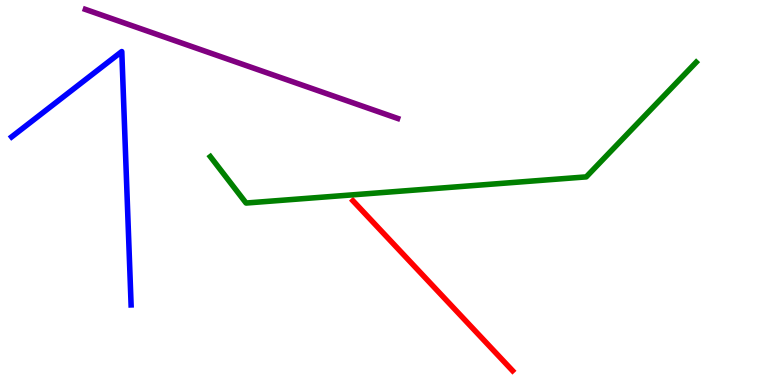[{'lines': ['blue', 'red'], 'intersections': []}, {'lines': ['green', 'red'], 'intersections': []}, {'lines': ['purple', 'red'], 'intersections': []}, {'lines': ['blue', 'green'], 'intersections': []}, {'lines': ['blue', 'purple'], 'intersections': []}, {'lines': ['green', 'purple'], 'intersections': []}]